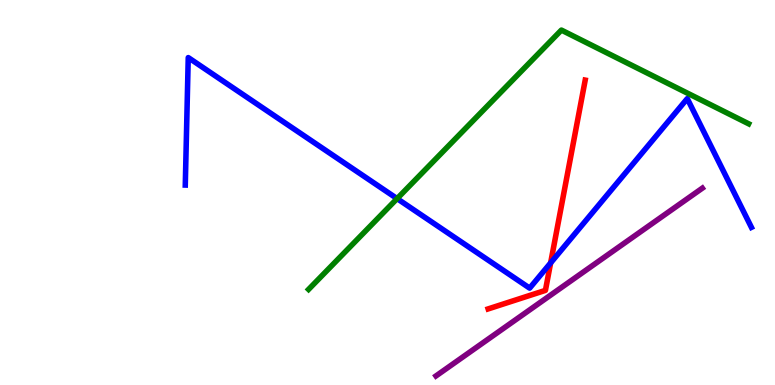[{'lines': ['blue', 'red'], 'intersections': [{'x': 7.1, 'y': 3.17}]}, {'lines': ['green', 'red'], 'intersections': []}, {'lines': ['purple', 'red'], 'intersections': []}, {'lines': ['blue', 'green'], 'intersections': [{'x': 5.12, 'y': 4.84}]}, {'lines': ['blue', 'purple'], 'intersections': []}, {'lines': ['green', 'purple'], 'intersections': []}]